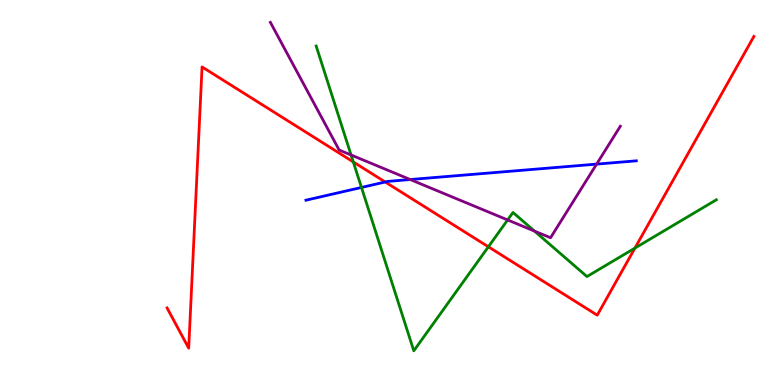[{'lines': ['blue', 'red'], 'intersections': [{'x': 4.97, 'y': 5.27}]}, {'lines': ['green', 'red'], 'intersections': [{'x': 4.56, 'y': 5.79}, {'x': 6.3, 'y': 3.59}, {'x': 8.19, 'y': 3.56}]}, {'lines': ['purple', 'red'], 'intersections': []}, {'lines': ['blue', 'green'], 'intersections': [{'x': 4.66, 'y': 5.13}]}, {'lines': ['blue', 'purple'], 'intersections': [{'x': 5.29, 'y': 5.34}, {'x': 7.7, 'y': 5.74}]}, {'lines': ['green', 'purple'], 'intersections': [{'x': 4.53, 'y': 5.97}, {'x': 6.55, 'y': 4.29}, {'x': 6.9, 'y': 4.0}]}]